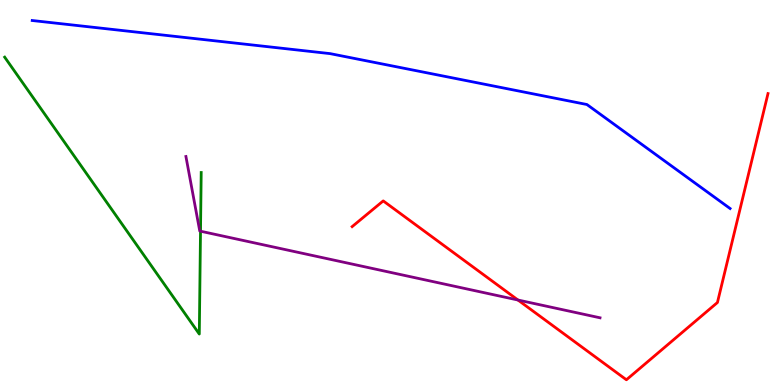[{'lines': ['blue', 'red'], 'intersections': []}, {'lines': ['green', 'red'], 'intersections': []}, {'lines': ['purple', 'red'], 'intersections': [{'x': 6.68, 'y': 2.21}]}, {'lines': ['blue', 'green'], 'intersections': []}, {'lines': ['blue', 'purple'], 'intersections': []}, {'lines': ['green', 'purple'], 'intersections': [{'x': 2.59, 'y': 3.99}]}]